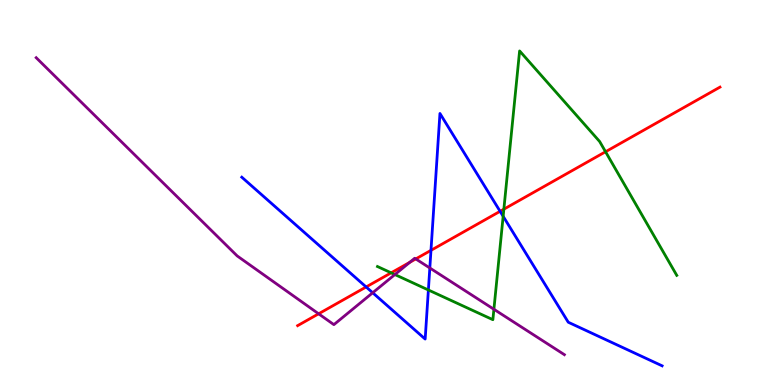[{'lines': ['blue', 'red'], 'intersections': [{'x': 4.72, 'y': 2.55}, {'x': 5.56, 'y': 3.5}, {'x': 6.45, 'y': 4.51}]}, {'lines': ['green', 'red'], 'intersections': [{'x': 5.05, 'y': 2.91}, {'x': 6.5, 'y': 4.57}, {'x': 7.81, 'y': 6.06}]}, {'lines': ['purple', 'red'], 'intersections': [{'x': 4.11, 'y': 1.85}, {'x': 5.29, 'y': 3.19}, {'x': 5.36, 'y': 3.27}]}, {'lines': ['blue', 'green'], 'intersections': [{'x': 5.53, 'y': 2.47}, {'x': 6.49, 'y': 4.38}]}, {'lines': ['blue', 'purple'], 'intersections': [{'x': 4.81, 'y': 2.4}, {'x': 5.55, 'y': 3.04}]}, {'lines': ['green', 'purple'], 'intersections': [{'x': 5.1, 'y': 2.87}, {'x': 6.37, 'y': 1.97}]}]